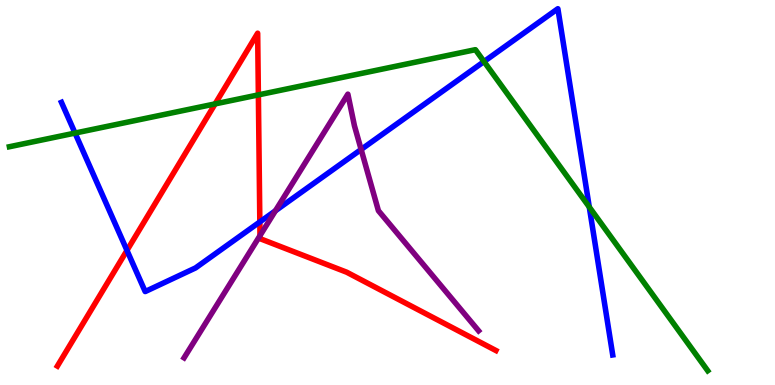[{'lines': ['blue', 'red'], 'intersections': [{'x': 1.64, 'y': 3.5}, {'x': 3.35, 'y': 4.24}]}, {'lines': ['green', 'red'], 'intersections': [{'x': 2.78, 'y': 7.3}, {'x': 3.33, 'y': 7.54}]}, {'lines': ['purple', 'red'], 'intersections': [{'x': 3.35, 'y': 3.88}]}, {'lines': ['blue', 'green'], 'intersections': [{'x': 0.968, 'y': 6.54}, {'x': 6.25, 'y': 8.4}, {'x': 7.6, 'y': 4.62}]}, {'lines': ['blue', 'purple'], 'intersections': [{'x': 3.55, 'y': 4.53}, {'x': 4.66, 'y': 6.12}]}, {'lines': ['green', 'purple'], 'intersections': []}]